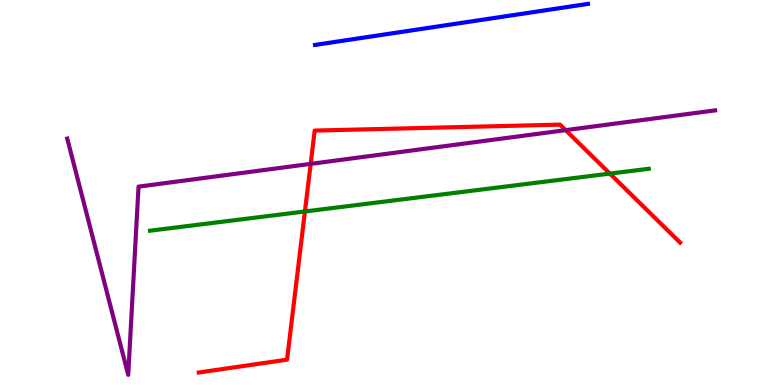[{'lines': ['blue', 'red'], 'intersections': []}, {'lines': ['green', 'red'], 'intersections': [{'x': 3.93, 'y': 4.51}, {'x': 7.87, 'y': 5.49}]}, {'lines': ['purple', 'red'], 'intersections': [{'x': 4.01, 'y': 5.74}, {'x': 7.3, 'y': 6.62}]}, {'lines': ['blue', 'green'], 'intersections': []}, {'lines': ['blue', 'purple'], 'intersections': []}, {'lines': ['green', 'purple'], 'intersections': []}]